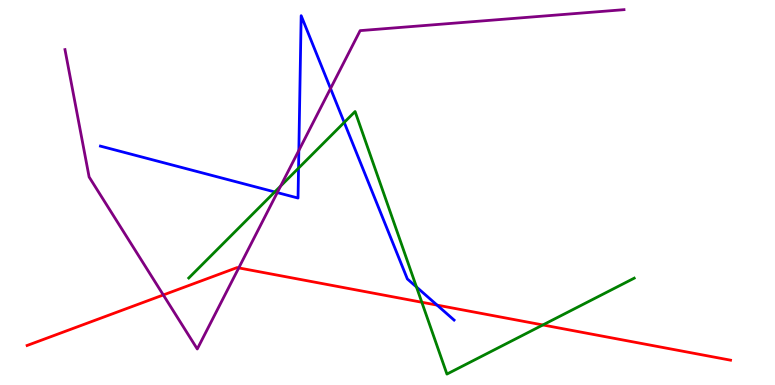[{'lines': ['blue', 'red'], 'intersections': [{'x': 5.64, 'y': 2.07}]}, {'lines': ['green', 'red'], 'intersections': [{'x': 5.44, 'y': 2.15}, {'x': 7.0, 'y': 1.56}]}, {'lines': ['purple', 'red'], 'intersections': [{'x': 2.11, 'y': 2.34}, {'x': 3.08, 'y': 3.04}]}, {'lines': ['blue', 'green'], 'intersections': [{'x': 3.55, 'y': 5.01}, {'x': 3.85, 'y': 5.63}, {'x': 4.44, 'y': 6.82}, {'x': 5.37, 'y': 2.55}]}, {'lines': ['blue', 'purple'], 'intersections': [{'x': 3.58, 'y': 5.0}, {'x': 3.86, 'y': 6.09}, {'x': 4.26, 'y': 7.7}]}, {'lines': ['green', 'purple'], 'intersections': [{'x': 3.62, 'y': 5.17}]}]